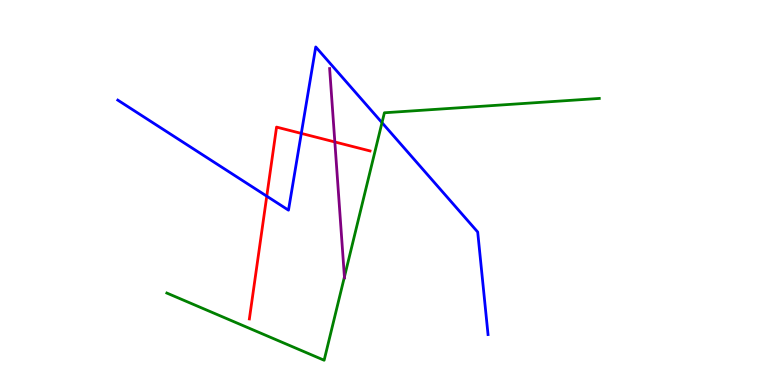[{'lines': ['blue', 'red'], 'intersections': [{'x': 3.44, 'y': 4.9}, {'x': 3.89, 'y': 6.53}]}, {'lines': ['green', 'red'], 'intersections': []}, {'lines': ['purple', 'red'], 'intersections': [{'x': 4.32, 'y': 6.31}]}, {'lines': ['blue', 'green'], 'intersections': [{'x': 4.93, 'y': 6.81}]}, {'lines': ['blue', 'purple'], 'intersections': []}, {'lines': ['green', 'purple'], 'intersections': [{'x': 4.44, 'y': 2.81}]}]